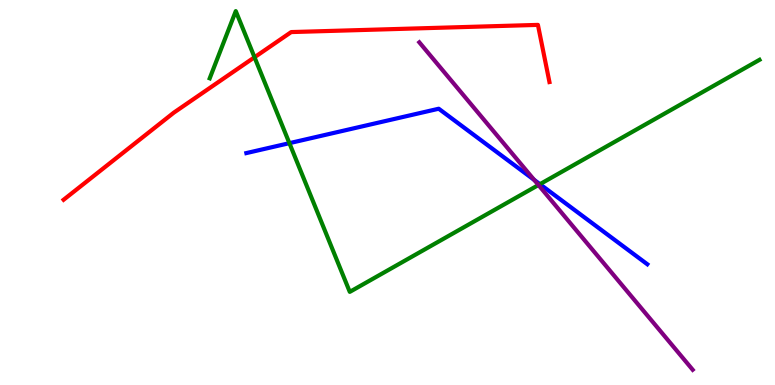[{'lines': ['blue', 'red'], 'intersections': []}, {'lines': ['green', 'red'], 'intersections': [{'x': 3.28, 'y': 8.51}]}, {'lines': ['purple', 'red'], 'intersections': []}, {'lines': ['blue', 'green'], 'intersections': [{'x': 3.73, 'y': 6.28}, {'x': 6.97, 'y': 5.22}]}, {'lines': ['blue', 'purple'], 'intersections': [{'x': 6.89, 'y': 5.33}]}, {'lines': ['green', 'purple'], 'intersections': [{'x': 6.95, 'y': 5.19}]}]